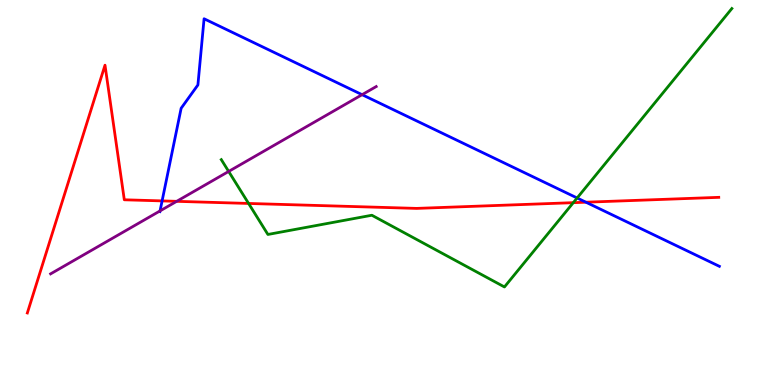[{'lines': ['blue', 'red'], 'intersections': [{'x': 2.09, 'y': 4.78}, {'x': 7.56, 'y': 4.75}]}, {'lines': ['green', 'red'], 'intersections': [{'x': 3.21, 'y': 4.72}, {'x': 7.4, 'y': 4.74}]}, {'lines': ['purple', 'red'], 'intersections': [{'x': 2.28, 'y': 4.77}]}, {'lines': ['blue', 'green'], 'intersections': [{'x': 7.45, 'y': 4.86}]}, {'lines': ['blue', 'purple'], 'intersections': [{'x': 2.07, 'y': 4.52}, {'x': 4.67, 'y': 7.54}]}, {'lines': ['green', 'purple'], 'intersections': [{'x': 2.95, 'y': 5.55}]}]